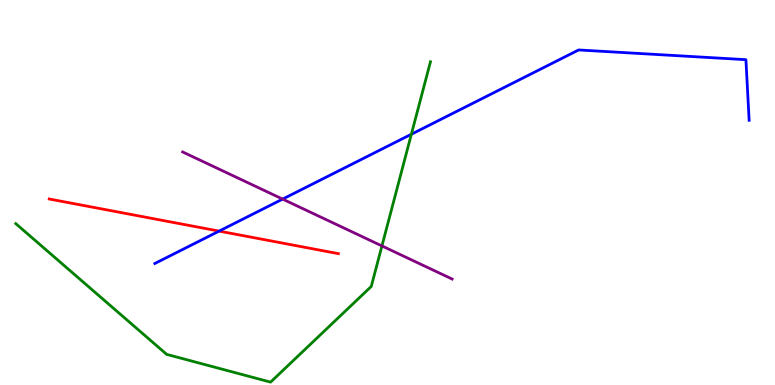[{'lines': ['blue', 'red'], 'intersections': [{'x': 2.83, 'y': 4.0}]}, {'lines': ['green', 'red'], 'intersections': []}, {'lines': ['purple', 'red'], 'intersections': []}, {'lines': ['blue', 'green'], 'intersections': [{'x': 5.31, 'y': 6.51}]}, {'lines': ['blue', 'purple'], 'intersections': [{'x': 3.65, 'y': 4.83}]}, {'lines': ['green', 'purple'], 'intersections': [{'x': 4.93, 'y': 3.61}]}]